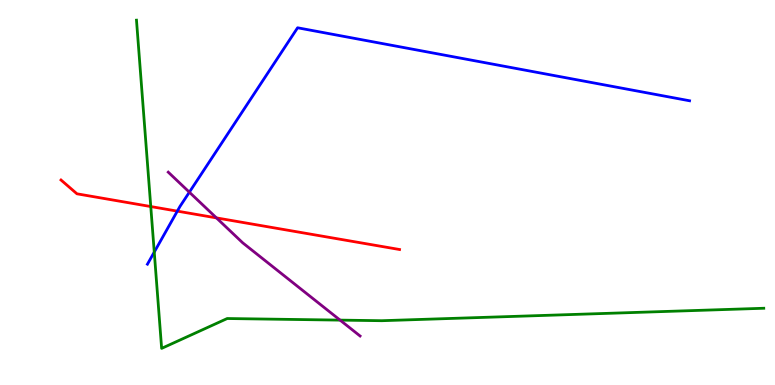[{'lines': ['blue', 'red'], 'intersections': [{'x': 2.29, 'y': 4.52}]}, {'lines': ['green', 'red'], 'intersections': [{'x': 1.95, 'y': 4.63}]}, {'lines': ['purple', 'red'], 'intersections': [{'x': 2.79, 'y': 4.34}]}, {'lines': ['blue', 'green'], 'intersections': [{'x': 1.99, 'y': 3.45}]}, {'lines': ['blue', 'purple'], 'intersections': [{'x': 2.44, 'y': 5.01}]}, {'lines': ['green', 'purple'], 'intersections': [{'x': 4.39, 'y': 1.69}]}]